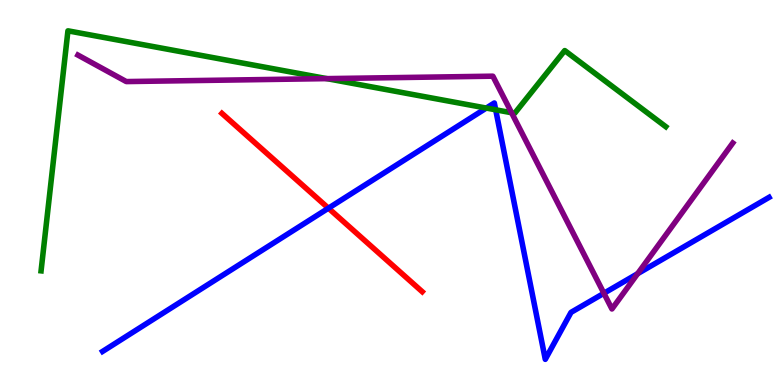[{'lines': ['blue', 'red'], 'intersections': [{'x': 4.24, 'y': 4.59}]}, {'lines': ['green', 'red'], 'intersections': []}, {'lines': ['purple', 'red'], 'intersections': []}, {'lines': ['blue', 'green'], 'intersections': [{'x': 6.27, 'y': 7.19}, {'x': 6.4, 'y': 7.15}]}, {'lines': ['blue', 'purple'], 'intersections': [{'x': 7.79, 'y': 2.38}, {'x': 8.23, 'y': 2.89}]}, {'lines': ['green', 'purple'], 'intersections': [{'x': 4.22, 'y': 7.96}, {'x': 6.6, 'y': 7.07}]}]